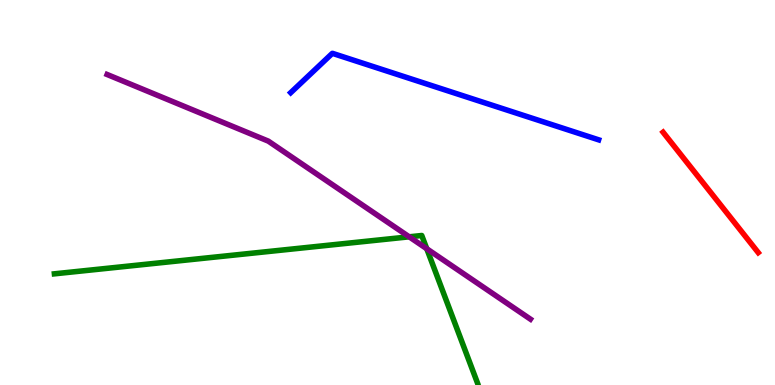[{'lines': ['blue', 'red'], 'intersections': []}, {'lines': ['green', 'red'], 'intersections': []}, {'lines': ['purple', 'red'], 'intersections': []}, {'lines': ['blue', 'green'], 'intersections': []}, {'lines': ['blue', 'purple'], 'intersections': []}, {'lines': ['green', 'purple'], 'intersections': [{'x': 5.28, 'y': 3.85}, {'x': 5.51, 'y': 3.54}]}]